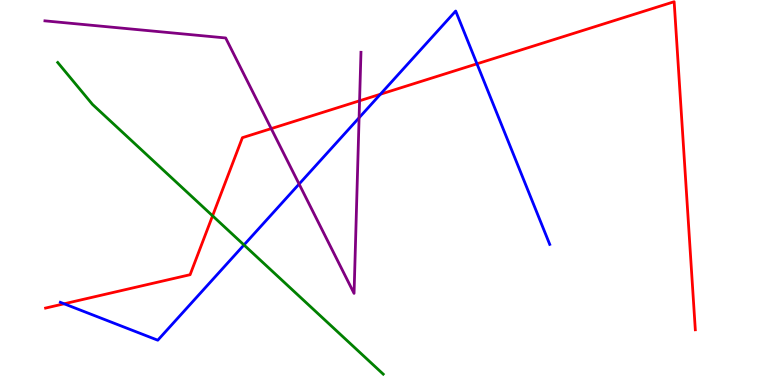[{'lines': ['blue', 'red'], 'intersections': [{'x': 0.827, 'y': 2.11}, {'x': 4.91, 'y': 7.55}, {'x': 6.15, 'y': 8.34}]}, {'lines': ['green', 'red'], 'intersections': [{'x': 2.74, 'y': 4.39}]}, {'lines': ['purple', 'red'], 'intersections': [{'x': 3.5, 'y': 6.66}, {'x': 4.64, 'y': 7.38}]}, {'lines': ['blue', 'green'], 'intersections': [{'x': 3.15, 'y': 3.64}]}, {'lines': ['blue', 'purple'], 'intersections': [{'x': 3.86, 'y': 5.22}, {'x': 4.63, 'y': 6.94}]}, {'lines': ['green', 'purple'], 'intersections': []}]